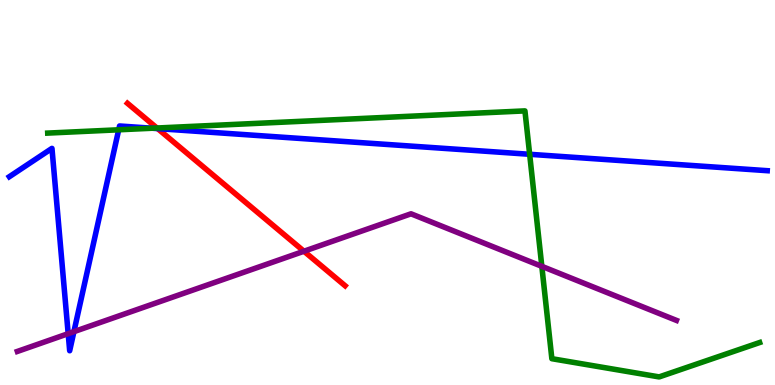[{'lines': ['blue', 'red'], 'intersections': [{'x': 2.03, 'y': 6.66}]}, {'lines': ['green', 'red'], 'intersections': [{'x': 2.03, 'y': 6.67}]}, {'lines': ['purple', 'red'], 'intersections': [{'x': 3.92, 'y': 3.47}]}, {'lines': ['blue', 'green'], 'intersections': [{'x': 1.53, 'y': 6.63}, {'x': 1.96, 'y': 6.67}, {'x': 6.83, 'y': 5.99}]}, {'lines': ['blue', 'purple'], 'intersections': [{'x': 0.88, 'y': 1.33}, {'x': 0.954, 'y': 1.39}]}, {'lines': ['green', 'purple'], 'intersections': [{'x': 6.99, 'y': 3.08}]}]